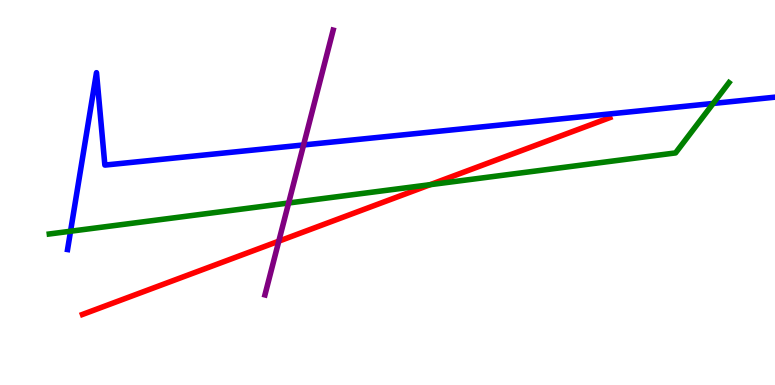[{'lines': ['blue', 'red'], 'intersections': []}, {'lines': ['green', 'red'], 'intersections': [{'x': 5.55, 'y': 5.2}]}, {'lines': ['purple', 'red'], 'intersections': [{'x': 3.6, 'y': 3.74}]}, {'lines': ['blue', 'green'], 'intersections': [{'x': 0.91, 'y': 3.99}, {'x': 9.2, 'y': 7.31}]}, {'lines': ['blue', 'purple'], 'intersections': [{'x': 3.92, 'y': 6.24}]}, {'lines': ['green', 'purple'], 'intersections': [{'x': 3.72, 'y': 4.73}]}]